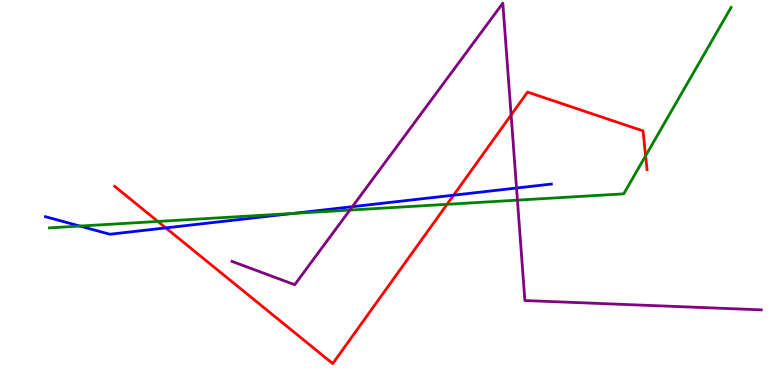[{'lines': ['blue', 'red'], 'intersections': [{'x': 2.14, 'y': 4.08}, {'x': 5.85, 'y': 4.93}]}, {'lines': ['green', 'red'], 'intersections': [{'x': 2.04, 'y': 4.25}, {'x': 5.77, 'y': 4.69}, {'x': 8.33, 'y': 5.95}]}, {'lines': ['purple', 'red'], 'intersections': [{'x': 6.6, 'y': 7.01}]}, {'lines': ['blue', 'green'], 'intersections': [{'x': 1.03, 'y': 4.13}, {'x': 3.78, 'y': 4.46}]}, {'lines': ['blue', 'purple'], 'intersections': [{'x': 4.55, 'y': 4.63}, {'x': 6.66, 'y': 5.12}]}, {'lines': ['green', 'purple'], 'intersections': [{'x': 4.51, 'y': 4.54}, {'x': 6.68, 'y': 4.8}]}]